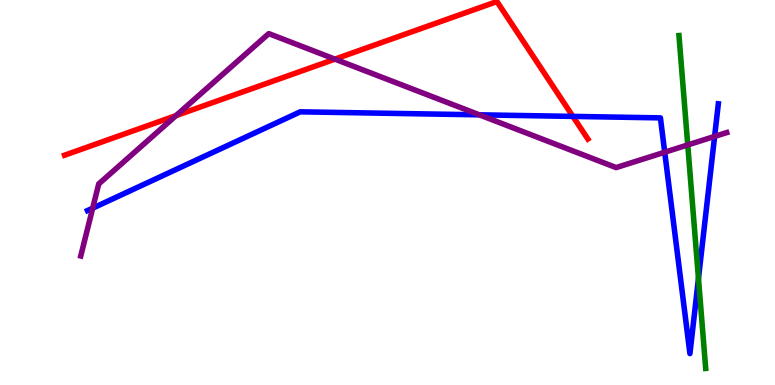[{'lines': ['blue', 'red'], 'intersections': [{'x': 7.39, 'y': 6.98}]}, {'lines': ['green', 'red'], 'intersections': []}, {'lines': ['purple', 'red'], 'intersections': [{'x': 2.27, 'y': 7.0}, {'x': 4.32, 'y': 8.46}]}, {'lines': ['blue', 'green'], 'intersections': [{'x': 9.01, 'y': 2.77}]}, {'lines': ['blue', 'purple'], 'intersections': [{'x': 1.2, 'y': 4.59}, {'x': 6.19, 'y': 7.02}, {'x': 8.58, 'y': 6.05}, {'x': 9.22, 'y': 6.46}]}, {'lines': ['green', 'purple'], 'intersections': [{'x': 8.87, 'y': 6.24}]}]